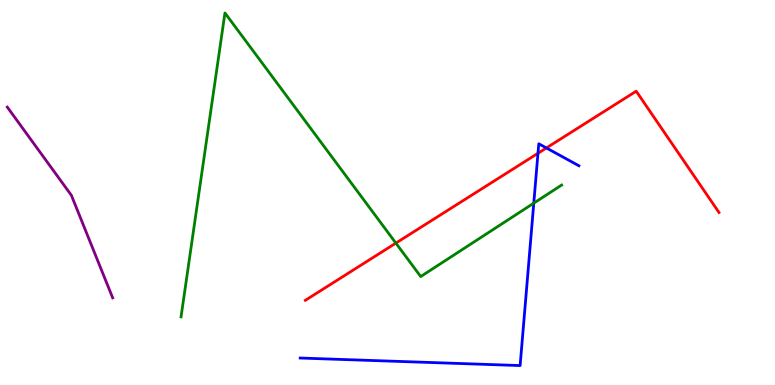[{'lines': ['blue', 'red'], 'intersections': [{'x': 6.94, 'y': 6.02}, {'x': 7.05, 'y': 6.16}]}, {'lines': ['green', 'red'], 'intersections': [{'x': 5.11, 'y': 3.69}]}, {'lines': ['purple', 'red'], 'intersections': []}, {'lines': ['blue', 'green'], 'intersections': [{'x': 6.89, 'y': 4.72}]}, {'lines': ['blue', 'purple'], 'intersections': []}, {'lines': ['green', 'purple'], 'intersections': []}]